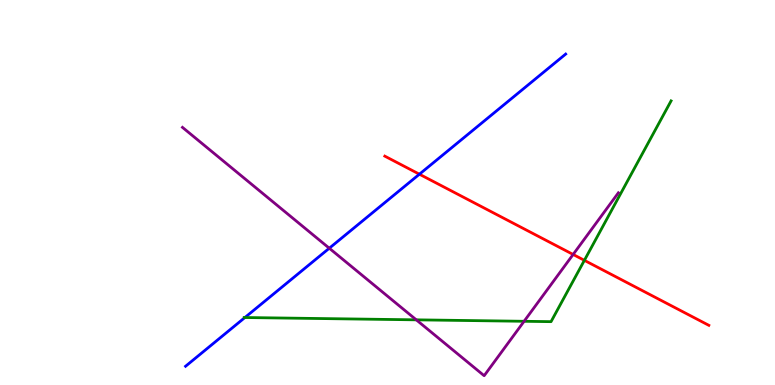[{'lines': ['blue', 'red'], 'intersections': [{'x': 5.41, 'y': 5.48}]}, {'lines': ['green', 'red'], 'intersections': [{'x': 7.54, 'y': 3.24}]}, {'lines': ['purple', 'red'], 'intersections': [{'x': 7.4, 'y': 3.39}]}, {'lines': ['blue', 'green'], 'intersections': [{'x': 3.16, 'y': 1.75}]}, {'lines': ['blue', 'purple'], 'intersections': [{'x': 4.25, 'y': 3.55}]}, {'lines': ['green', 'purple'], 'intersections': [{'x': 5.37, 'y': 1.69}, {'x': 6.76, 'y': 1.65}]}]